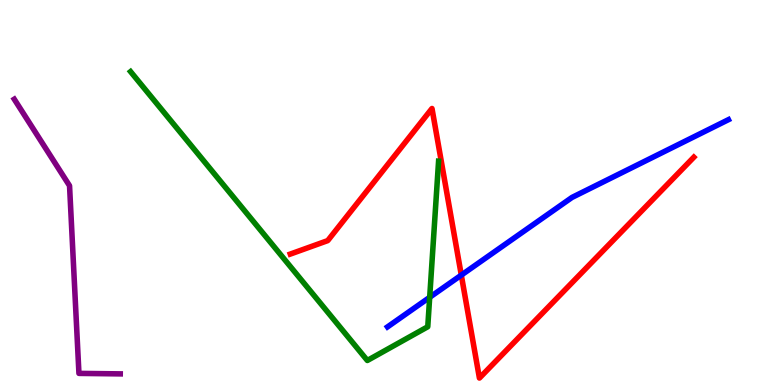[{'lines': ['blue', 'red'], 'intersections': [{'x': 5.95, 'y': 2.85}]}, {'lines': ['green', 'red'], 'intersections': []}, {'lines': ['purple', 'red'], 'intersections': []}, {'lines': ['blue', 'green'], 'intersections': [{'x': 5.54, 'y': 2.28}]}, {'lines': ['blue', 'purple'], 'intersections': []}, {'lines': ['green', 'purple'], 'intersections': []}]